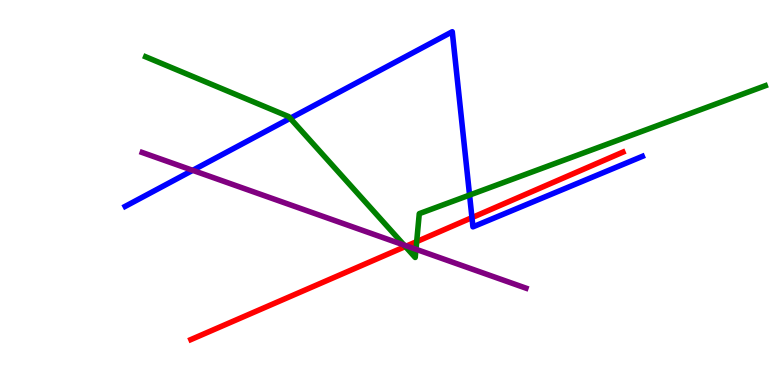[{'lines': ['blue', 'red'], 'intersections': [{'x': 6.09, 'y': 4.35}]}, {'lines': ['green', 'red'], 'intersections': [{'x': 5.23, 'y': 3.6}, {'x': 5.38, 'y': 3.72}]}, {'lines': ['purple', 'red'], 'intersections': [{'x': 5.25, 'y': 3.61}]}, {'lines': ['blue', 'green'], 'intersections': [{'x': 3.74, 'y': 6.93}, {'x': 6.06, 'y': 4.93}]}, {'lines': ['blue', 'purple'], 'intersections': [{'x': 2.49, 'y': 5.58}]}, {'lines': ['green', 'purple'], 'intersections': [{'x': 5.21, 'y': 3.64}, {'x': 5.37, 'y': 3.53}]}]